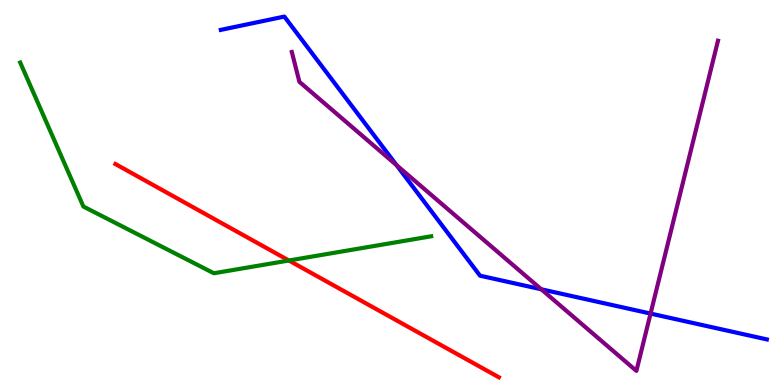[{'lines': ['blue', 'red'], 'intersections': []}, {'lines': ['green', 'red'], 'intersections': [{'x': 3.73, 'y': 3.23}]}, {'lines': ['purple', 'red'], 'intersections': []}, {'lines': ['blue', 'green'], 'intersections': []}, {'lines': ['blue', 'purple'], 'intersections': [{'x': 5.12, 'y': 5.71}, {'x': 6.98, 'y': 2.49}, {'x': 8.39, 'y': 1.86}]}, {'lines': ['green', 'purple'], 'intersections': []}]